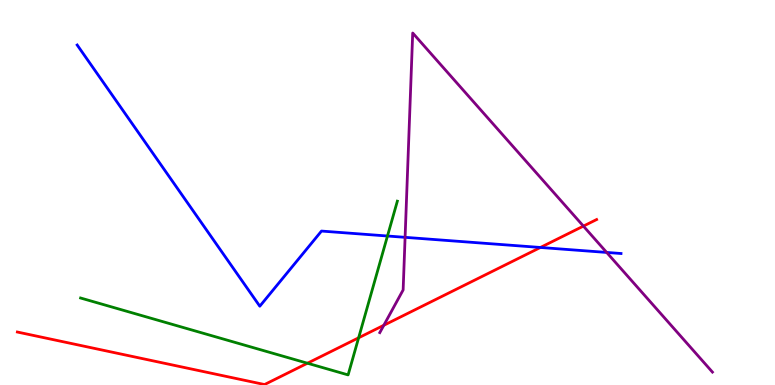[{'lines': ['blue', 'red'], 'intersections': [{'x': 6.97, 'y': 3.57}]}, {'lines': ['green', 'red'], 'intersections': [{'x': 3.97, 'y': 0.566}, {'x': 4.63, 'y': 1.23}]}, {'lines': ['purple', 'red'], 'intersections': [{'x': 4.95, 'y': 1.55}, {'x': 7.53, 'y': 4.13}]}, {'lines': ['blue', 'green'], 'intersections': [{'x': 5.0, 'y': 3.87}]}, {'lines': ['blue', 'purple'], 'intersections': [{'x': 5.23, 'y': 3.84}, {'x': 7.83, 'y': 3.44}]}, {'lines': ['green', 'purple'], 'intersections': []}]